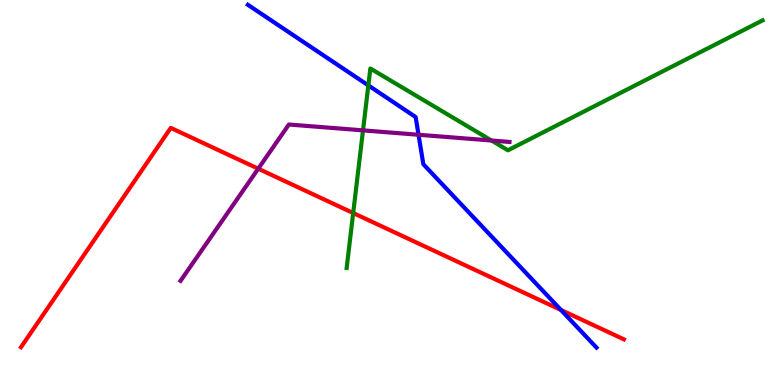[{'lines': ['blue', 'red'], 'intersections': [{'x': 7.24, 'y': 1.95}]}, {'lines': ['green', 'red'], 'intersections': [{'x': 4.56, 'y': 4.47}]}, {'lines': ['purple', 'red'], 'intersections': [{'x': 3.33, 'y': 5.62}]}, {'lines': ['blue', 'green'], 'intersections': [{'x': 4.75, 'y': 7.78}]}, {'lines': ['blue', 'purple'], 'intersections': [{'x': 5.4, 'y': 6.5}]}, {'lines': ['green', 'purple'], 'intersections': [{'x': 4.68, 'y': 6.61}, {'x': 6.34, 'y': 6.35}]}]